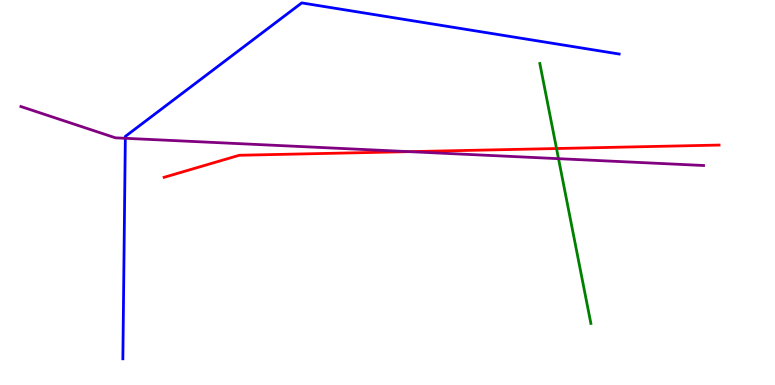[{'lines': ['blue', 'red'], 'intersections': []}, {'lines': ['green', 'red'], 'intersections': [{'x': 7.18, 'y': 6.14}]}, {'lines': ['purple', 'red'], 'intersections': [{'x': 5.28, 'y': 6.06}]}, {'lines': ['blue', 'green'], 'intersections': []}, {'lines': ['blue', 'purple'], 'intersections': [{'x': 1.62, 'y': 6.41}]}, {'lines': ['green', 'purple'], 'intersections': [{'x': 7.21, 'y': 5.88}]}]